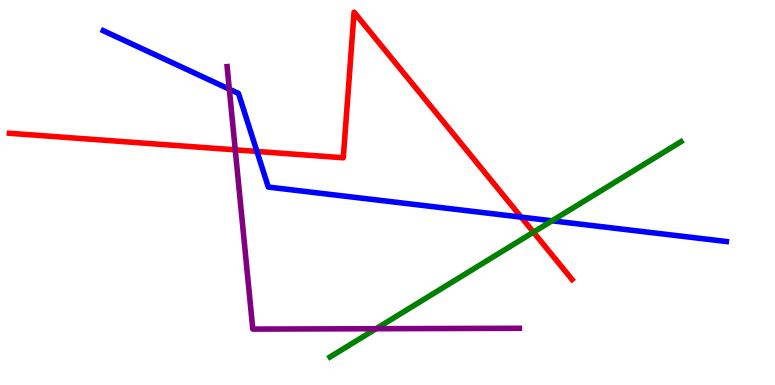[{'lines': ['blue', 'red'], 'intersections': [{'x': 3.32, 'y': 6.07}, {'x': 6.72, 'y': 4.36}]}, {'lines': ['green', 'red'], 'intersections': [{'x': 6.88, 'y': 3.97}]}, {'lines': ['purple', 'red'], 'intersections': [{'x': 3.04, 'y': 6.11}]}, {'lines': ['blue', 'green'], 'intersections': [{'x': 7.12, 'y': 4.27}]}, {'lines': ['blue', 'purple'], 'intersections': [{'x': 2.96, 'y': 7.68}]}, {'lines': ['green', 'purple'], 'intersections': [{'x': 4.85, 'y': 1.46}]}]